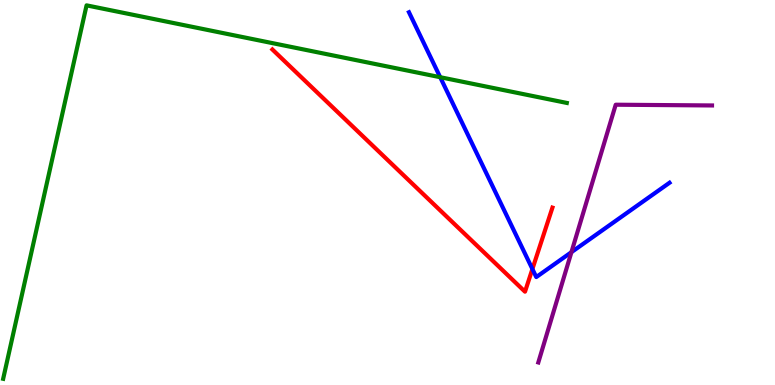[{'lines': ['blue', 'red'], 'intersections': [{'x': 6.87, 'y': 3.01}]}, {'lines': ['green', 'red'], 'intersections': []}, {'lines': ['purple', 'red'], 'intersections': []}, {'lines': ['blue', 'green'], 'intersections': [{'x': 5.68, 'y': 7.99}]}, {'lines': ['blue', 'purple'], 'intersections': [{'x': 7.37, 'y': 3.45}]}, {'lines': ['green', 'purple'], 'intersections': []}]